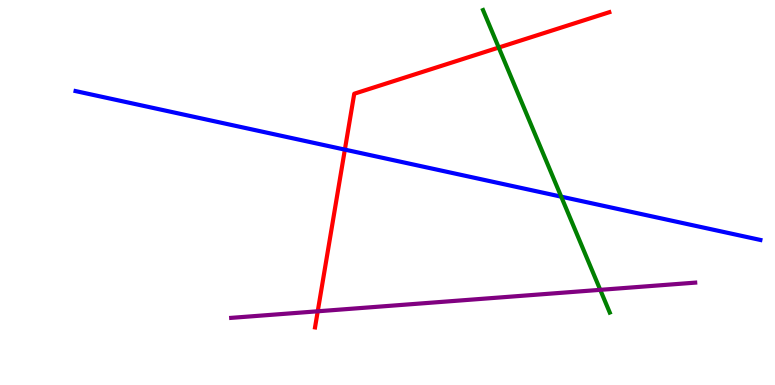[{'lines': ['blue', 'red'], 'intersections': [{'x': 4.45, 'y': 6.11}]}, {'lines': ['green', 'red'], 'intersections': [{'x': 6.44, 'y': 8.77}]}, {'lines': ['purple', 'red'], 'intersections': [{'x': 4.1, 'y': 1.91}]}, {'lines': ['blue', 'green'], 'intersections': [{'x': 7.24, 'y': 4.89}]}, {'lines': ['blue', 'purple'], 'intersections': []}, {'lines': ['green', 'purple'], 'intersections': [{'x': 7.75, 'y': 2.47}]}]